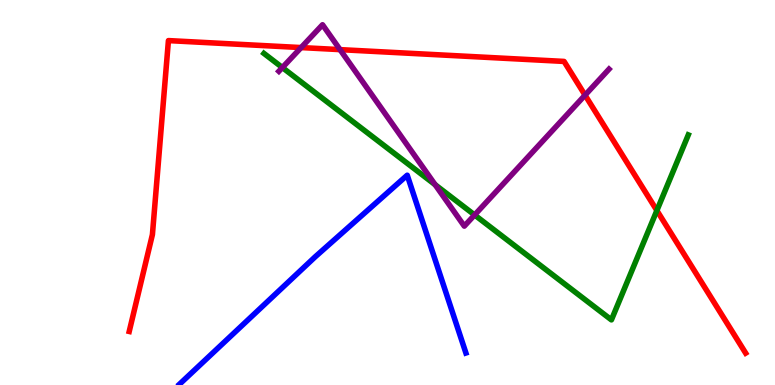[{'lines': ['blue', 'red'], 'intersections': []}, {'lines': ['green', 'red'], 'intersections': [{'x': 8.48, 'y': 4.53}]}, {'lines': ['purple', 'red'], 'intersections': [{'x': 3.89, 'y': 8.76}, {'x': 4.39, 'y': 8.71}, {'x': 7.55, 'y': 7.53}]}, {'lines': ['blue', 'green'], 'intersections': []}, {'lines': ['blue', 'purple'], 'intersections': []}, {'lines': ['green', 'purple'], 'intersections': [{'x': 3.64, 'y': 8.25}, {'x': 5.61, 'y': 5.2}, {'x': 6.12, 'y': 4.42}]}]